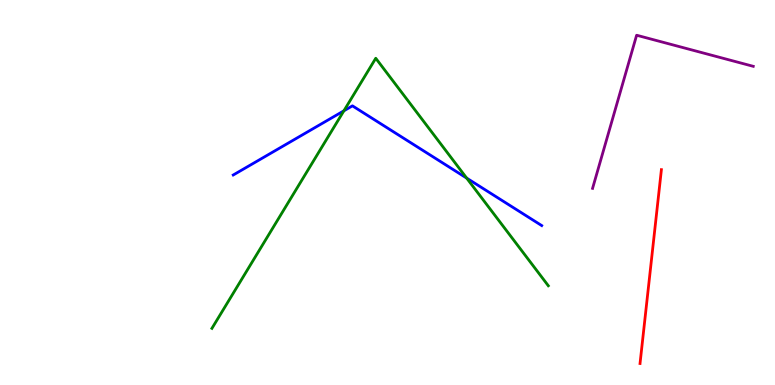[{'lines': ['blue', 'red'], 'intersections': []}, {'lines': ['green', 'red'], 'intersections': []}, {'lines': ['purple', 'red'], 'intersections': []}, {'lines': ['blue', 'green'], 'intersections': [{'x': 4.44, 'y': 7.12}, {'x': 6.02, 'y': 5.37}]}, {'lines': ['blue', 'purple'], 'intersections': []}, {'lines': ['green', 'purple'], 'intersections': []}]